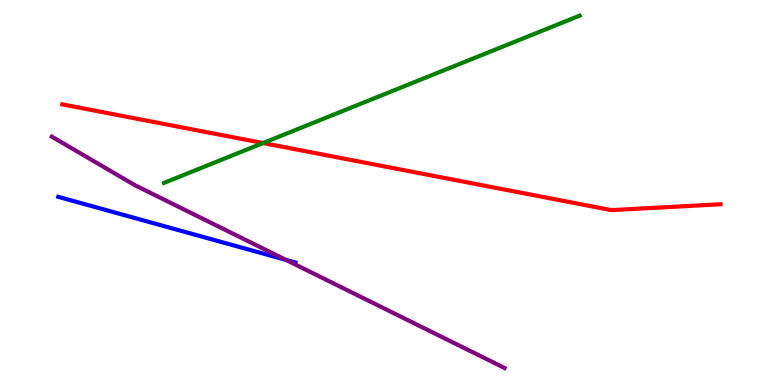[{'lines': ['blue', 'red'], 'intersections': []}, {'lines': ['green', 'red'], 'intersections': [{'x': 3.39, 'y': 6.28}]}, {'lines': ['purple', 'red'], 'intersections': []}, {'lines': ['blue', 'green'], 'intersections': []}, {'lines': ['blue', 'purple'], 'intersections': [{'x': 3.69, 'y': 3.25}]}, {'lines': ['green', 'purple'], 'intersections': []}]